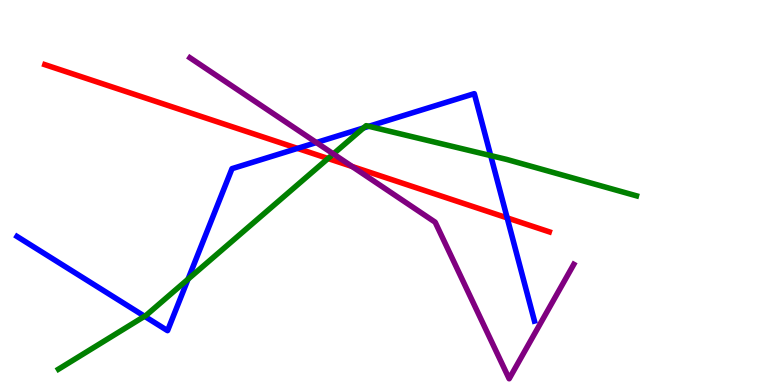[{'lines': ['blue', 'red'], 'intersections': [{'x': 3.84, 'y': 6.15}, {'x': 6.54, 'y': 4.34}]}, {'lines': ['green', 'red'], 'intersections': [{'x': 4.23, 'y': 5.88}]}, {'lines': ['purple', 'red'], 'intersections': [{'x': 4.54, 'y': 5.68}]}, {'lines': ['blue', 'green'], 'intersections': [{'x': 1.87, 'y': 1.79}, {'x': 2.43, 'y': 2.75}, {'x': 4.69, 'y': 6.68}, {'x': 4.76, 'y': 6.72}, {'x': 6.33, 'y': 5.96}]}, {'lines': ['blue', 'purple'], 'intersections': [{'x': 4.08, 'y': 6.3}]}, {'lines': ['green', 'purple'], 'intersections': [{'x': 4.3, 'y': 6.0}]}]